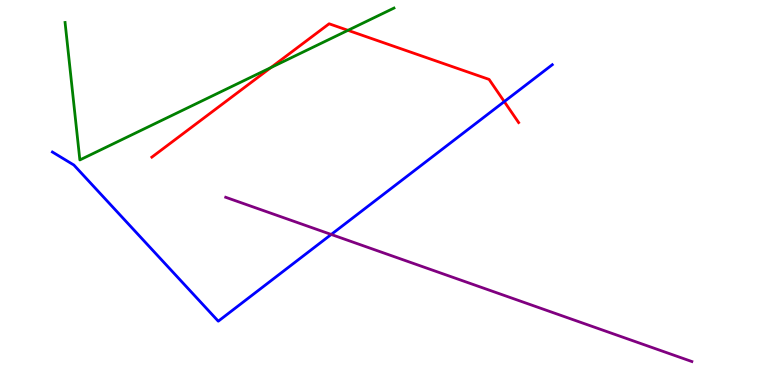[{'lines': ['blue', 'red'], 'intersections': [{'x': 6.51, 'y': 7.36}]}, {'lines': ['green', 'red'], 'intersections': [{'x': 3.5, 'y': 8.24}, {'x': 4.49, 'y': 9.21}]}, {'lines': ['purple', 'red'], 'intersections': []}, {'lines': ['blue', 'green'], 'intersections': []}, {'lines': ['blue', 'purple'], 'intersections': [{'x': 4.27, 'y': 3.91}]}, {'lines': ['green', 'purple'], 'intersections': []}]